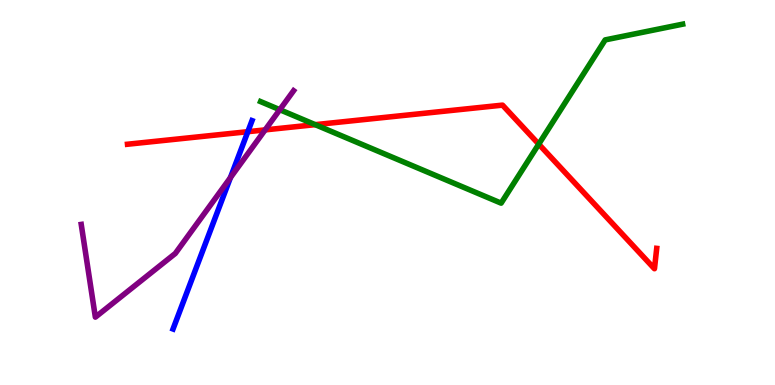[{'lines': ['blue', 'red'], 'intersections': [{'x': 3.2, 'y': 6.58}]}, {'lines': ['green', 'red'], 'intersections': [{'x': 4.07, 'y': 6.76}, {'x': 6.95, 'y': 6.26}]}, {'lines': ['purple', 'red'], 'intersections': [{'x': 3.42, 'y': 6.63}]}, {'lines': ['blue', 'green'], 'intersections': []}, {'lines': ['blue', 'purple'], 'intersections': [{'x': 2.97, 'y': 5.39}]}, {'lines': ['green', 'purple'], 'intersections': [{'x': 3.61, 'y': 7.15}]}]